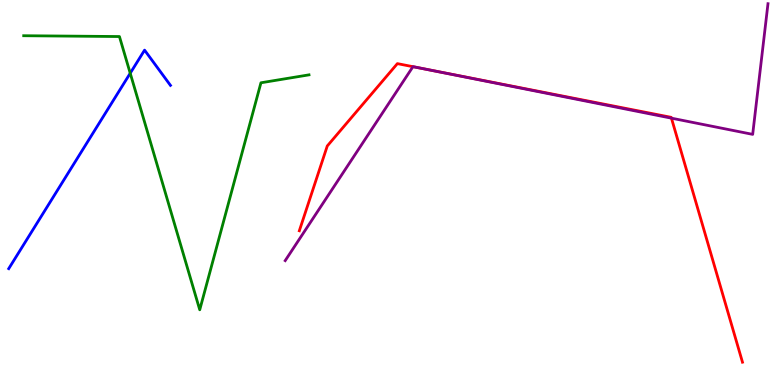[{'lines': ['blue', 'red'], 'intersections': []}, {'lines': ['green', 'red'], 'intersections': []}, {'lines': ['purple', 'red'], 'intersections': [{'x': 5.33, 'y': 8.27}, {'x': 5.51, 'y': 8.2}, {'x': 8.66, 'y': 6.93}]}, {'lines': ['blue', 'green'], 'intersections': [{'x': 1.68, 'y': 8.1}]}, {'lines': ['blue', 'purple'], 'intersections': []}, {'lines': ['green', 'purple'], 'intersections': []}]